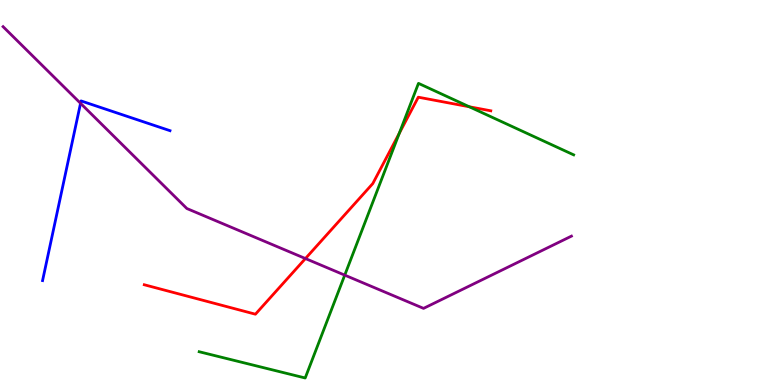[{'lines': ['blue', 'red'], 'intersections': []}, {'lines': ['green', 'red'], 'intersections': [{'x': 5.15, 'y': 6.54}, {'x': 6.06, 'y': 7.23}]}, {'lines': ['purple', 'red'], 'intersections': [{'x': 3.94, 'y': 3.28}]}, {'lines': ['blue', 'green'], 'intersections': []}, {'lines': ['blue', 'purple'], 'intersections': [{'x': 1.04, 'y': 7.32}]}, {'lines': ['green', 'purple'], 'intersections': [{'x': 4.45, 'y': 2.85}]}]